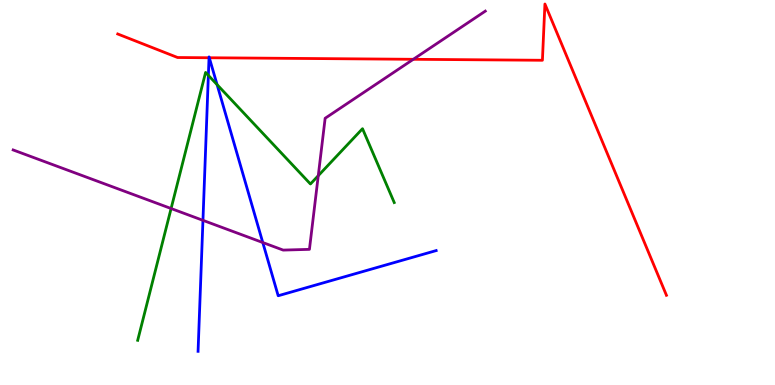[{'lines': ['blue', 'red'], 'intersections': [{'x': 2.7, 'y': 8.5}, {'x': 2.7, 'y': 8.5}]}, {'lines': ['green', 'red'], 'intersections': []}, {'lines': ['purple', 'red'], 'intersections': [{'x': 5.33, 'y': 8.46}]}, {'lines': ['blue', 'green'], 'intersections': [{'x': 2.69, 'y': 8.04}, {'x': 2.8, 'y': 7.8}]}, {'lines': ['blue', 'purple'], 'intersections': [{'x': 2.62, 'y': 4.28}, {'x': 3.39, 'y': 3.7}]}, {'lines': ['green', 'purple'], 'intersections': [{'x': 2.21, 'y': 4.58}, {'x': 4.11, 'y': 5.44}]}]